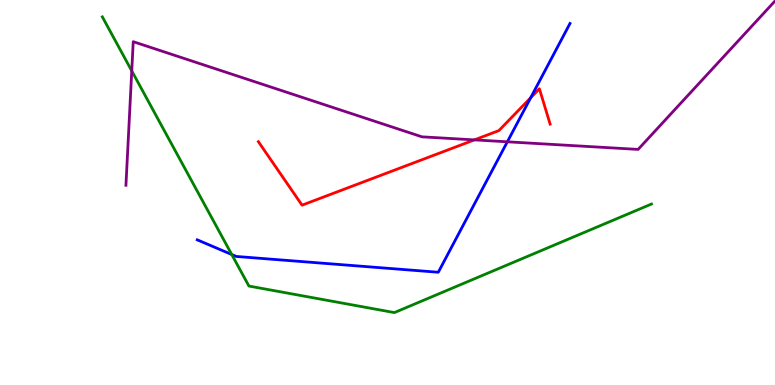[{'lines': ['blue', 'red'], 'intersections': [{'x': 6.85, 'y': 7.46}]}, {'lines': ['green', 'red'], 'intersections': []}, {'lines': ['purple', 'red'], 'intersections': [{'x': 6.12, 'y': 6.37}]}, {'lines': ['blue', 'green'], 'intersections': [{'x': 2.99, 'y': 3.39}]}, {'lines': ['blue', 'purple'], 'intersections': [{'x': 6.55, 'y': 6.32}]}, {'lines': ['green', 'purple'], 'intersections': [{'x': 1.7, 'y': 8.16}]}]